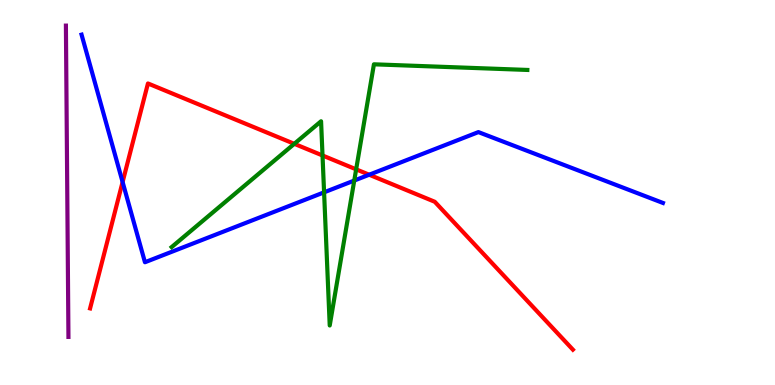[{'lines': ['blue', 'red'], 'intersections': [{'x': 1.58, 'y': 5.27}, {'x': 4.76, 'y': 5.46}]}, {'lines': ['green', 'red'], 'intersections': [{'x': 3.8, 'y': 6.26}, {'x': 4.16, 'y': 5.96}, {'x': 4.6, 'y': 5.6}]}, {'lines': ['purple', 'red'], 'intersections': []}, {'lines': ['blue', 'green'], 'intersections': [{'x': 4.18, 'y': 5.0}, {'x': 4.57, 'y': 5.31}]}, {'lines': ['blue', 'purple'], 'intersections': []}, {'lines': ['green', 'purple'], 'intersections': []}]